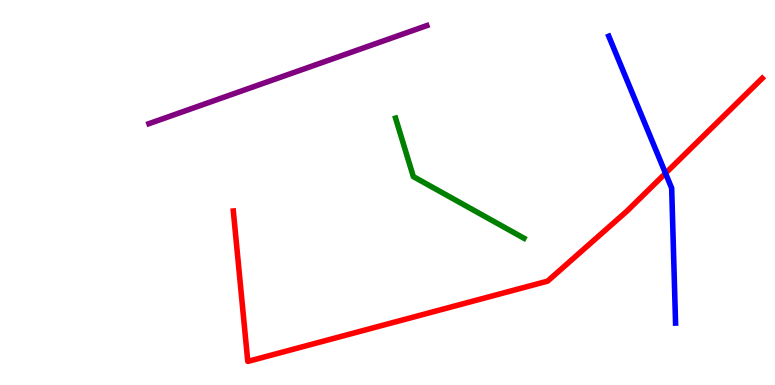[{'lines': ['blue', 'red'], 'intersections': [{'x': 8.59, 'y': 5.5}]}, {'lines': ['green', 'red'], 'intersections': []}, {'lines': ['purple', 'red'], 'intersections': []}, {'lines': ['blue', 'green'], 'intersections': []}, {'lines': ['blue', 'purple'], 'intersections': []}, {'lines': ['green', 'purple'], 'intersections': []}]